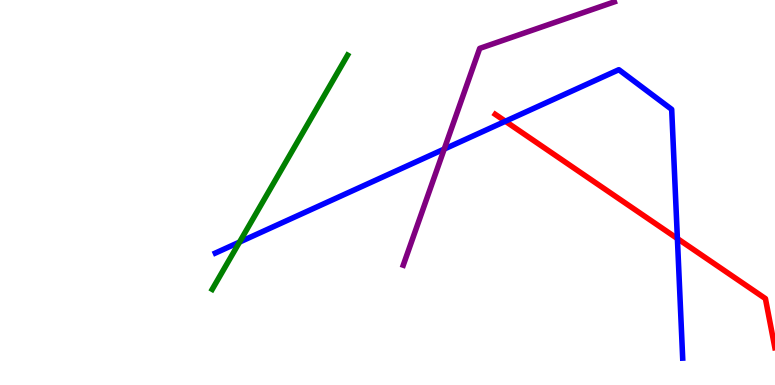[{'lines': ['blue', 'red'], 'intersections': [{'x': 6.52, 'y': 6.85}, {'x': 8.74, 'y': 3.8}]}, {'lines': ['green', 'red'], 'intersections': []}, {'lines': ['purple', 'red'], 'intersections': []}, {'lines': ['blue', 'green'], 'intersections': [{'x': 3.09, 'y': 3.71}]}, {'lines': ['blue', 'purple'], 'intersections': [{'x': 5.73, 'y': 6.13}]}, {'lines': ['green', 'purple'], 'intersections': []}]